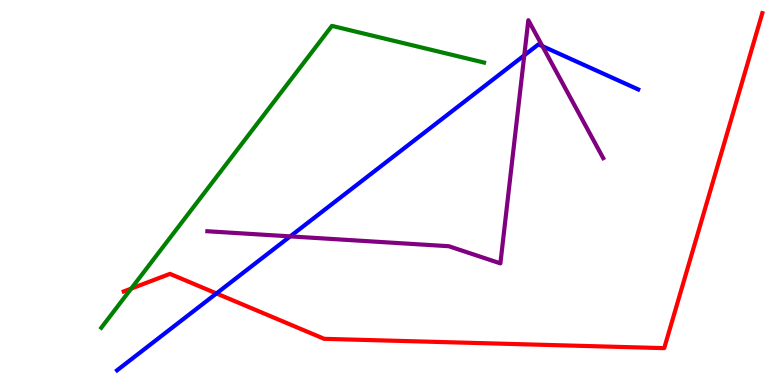[{'lines': ['blue', 'red'], 'intersections': [{'x': 2.79, 'y': 2.38}]}, {'lines': ['green', 'red'], 'intersections': [{'x': 1.69, 'y': 2.5}]}, {'lines': ['purple', 'red'], 'intersections': []}, {'lines': ['blue', 'green'], 'intersections': []}, {'lines': ['blue', 'purple'], 'intersections': [{'x': 3.74, 'y': 3.86}, {'x': 6.76, 'y': 8.56}, {'x': 7.0, 'y': 8.8}]}, {'lines': ['green', 'purple'], 'intersections': []}]